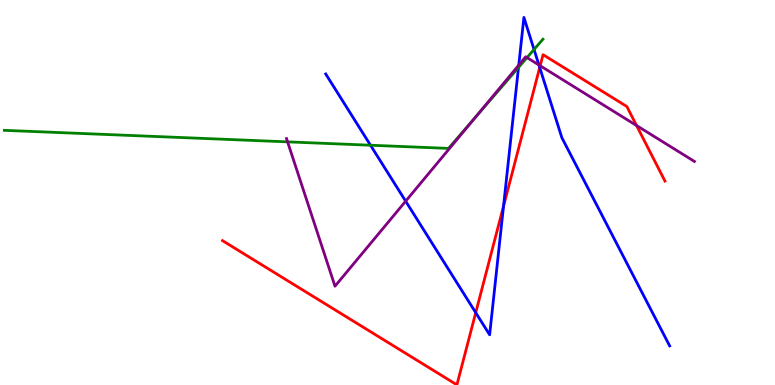[{'lines': ['blue', 'red'], 'intersections': [{'x': 6.14, 'y': 1.88}, {'x': 6.5, 'y': 4.64}, {'x': 6.96, 'y': 8.25}]}, {'lines': ['green', 'red'], 'intersections': []}, {'lines': ['purple', 'red'], 'intersections': [{'x': 6.97, 'y': 8.29}, {'x': 8.21, 'y': 6.74}]}, {'lines': ['blue', 'green'], 'intersections': [{'x': 4.78, 'y': 6.23}, {'x': 6.69, 'y': 8.25}, {'x': 6.89, 'y': 8.71}]}, {'lines': ['blue', 'purple'], 'intersections': [{'x': 5.23, 'y': 4.77}, {'x': 6.69, 'y': 8.31}, {'x': 6.95, 'y': 8.31}]}, {'lines': ['green', 'purple'], 'intersections': [{'x': 3.71, 'y': 6.32}, {'x': 6.14, 'y': 6.96}, {'x': 6.8, 'y': 8.5}]}]